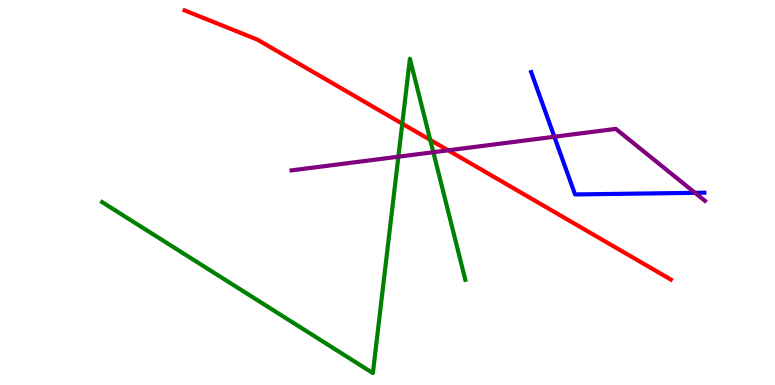[{'lines': ['blue', 'red'], 'intersections': []}, {'lines': ['green', 'red'], 'intersections': [{'x': 5.19, 'y': 6.79}, {'x': 5.55, 'y': 6.37}]}, {'lines': ['purple', 'red'], 'intersections': [{'x': 5.78, 'y': 6.1}]}, {'lines': ['blue', 'green'], 'intersections': []}, {'lines': ['blue', 'purple'], 'intersections': [{'x': 7.15, 'y': 6.45}, {'x': 8.97, 'y': 4.99}]}, {'lines': ['green', 'purple'], 'intersections': [{'x': 5.14, 'y': 5.93}, {'x': 5.59, 'y': 6.05}]}]